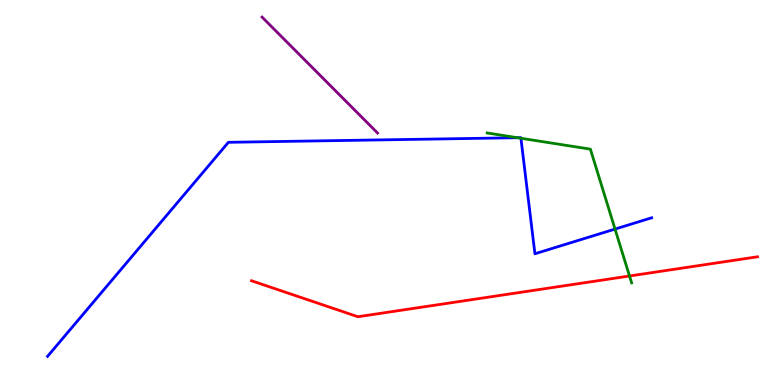[{'lines': ['blue', 'red'], 'intersections': []}, {'lines': ['green', 'red'], 'intersections': [{'x': 8.12, 'y': 2.83}]}, {'lines': ['purple', 'red'], 'intersections': []}, {'lines': ['blue', 'green'], 'intersections': [{'x': 6.68, 'y': 6.42}, {'x': 6.72, 'y': 6.41}, {'x': 7.94, 'y': 4.05}]}, {'lines': ['blue', 'purple'], 'intersections': []}, {'lines': ['green', 'purple'], 'intersections': []}]